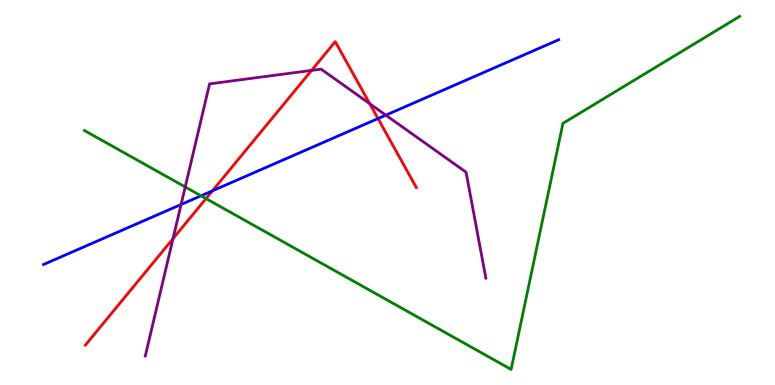[{'lines': ['blue', 'red'], 'intersections': [{'x': 2.74, 'y': 5.04}, {'x': 4.88, 'y': 6.92}]}, {'lines': ['green', 'red'], 'intersections': [{'x': 2.66, 'y': 4.84}]}, {'lines': ['purple', 'red'], 'intersections': [{'x': 2.23, 'y': 3.8}, {'x': 4.02, 'y': 8.17}, {'x': 4.77, 'y': 7.31}]}, {'lines': ['blue', 'green'], 'intersections': [{'x': 2.59, 'y': 4.91}]}, {'lines': ['blue', 'purple'], 'intersections': [{'x': 2.34, 'y': 4.69}, {'x': 4.98, 'y': 7.01}]}, {'lines': ['green', 'purple'], 'intersections': [{'x': 2.39, 'y': 5.14}]}]